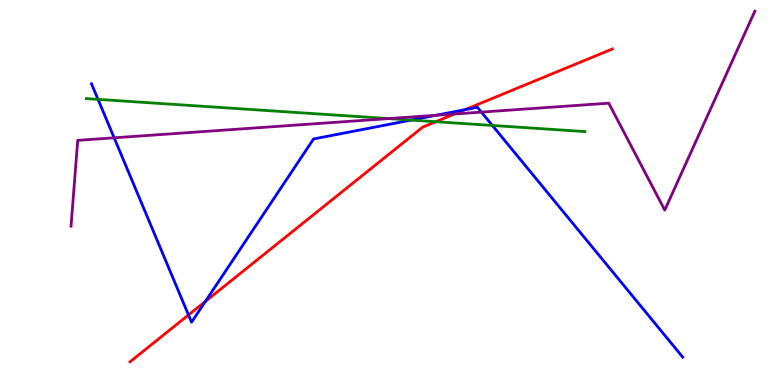[{'lines': ['blue', 'red'], 'intersections': [{'x': 2.43, 'y': 1.82}, {'x': 2.65, 'y': 2.17}, {'x': 6.0, 'y': 7.15}]}, {'lines': ['green', 'red'], 'intersections': [{'x': 5.62, 'y': 6.84}]}, {'lines': ['purple', 'red'], 'intersections': [{'x': 5.87, 'y': 7.04}]}, {'lines': ['blue', 'green'], 'intersections': [{'x': 1.26, 'y': 7.42}, {'x': 5.31, 'y': 6.88}, {'x': 6.35, 'y': 6.74}]}, {'lines': ['blue', 'purple'], 'intersections': [{'x': 1.47, 'y': 6.42}, {'x': 5.63, 'y': 7.01}, {'x': 6.21, 'y': 7.09}]}, {'lines': ['green', 'purple'], 'intersections': [{'x': 5.01, 'y': 6.92}]}]